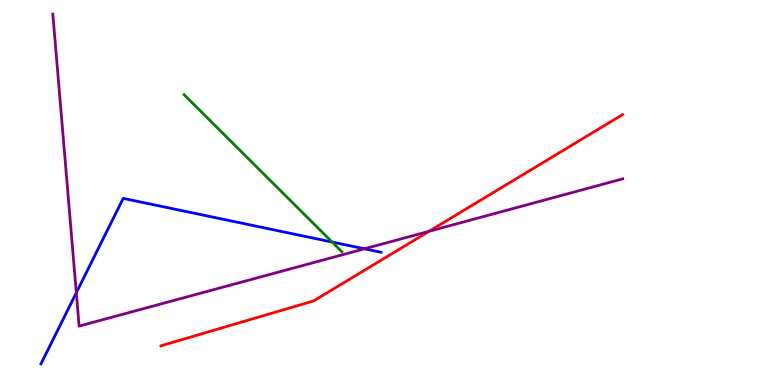[{'lines': ['blue', 'red'], 'intersections': []}, {'lines': ['green', 'red'], 'intersections': []}, {'lines': ['purple', 'red'], 'intersections': [{'x': 5.54, 'y': 3.99}]}, {'lines': ['blue', 'green'], 'intersections': [{'x': 4.29, 'y': 3.71}]}, {'lines': ['blue', 'purple'], 'intersections': [{'x': 0.985, 'y': 2.4}, {'x': 4.7, 'y': 3.54}]}, {'lines': ['green', 'purple'], 'intersections': []}]